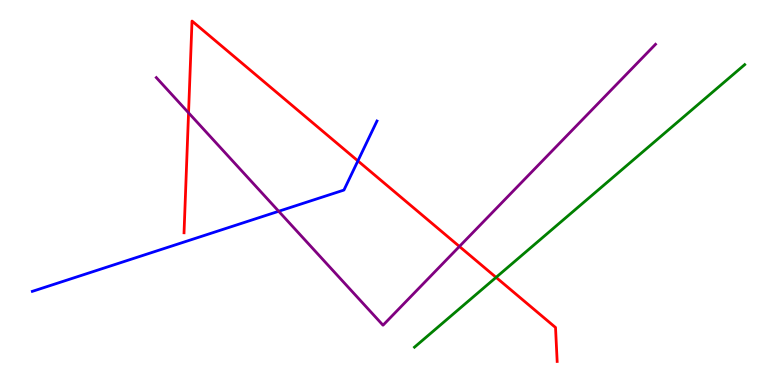[{'lines': ['blue', 'red'], 'intersections': [{'x': 4.62, 'y': 5.82}]}, {'lines': ['green', 'red'], 'intersections': [{'x': 6.4, 'y': 2.8}]}, {'lines': ['purple', 'red'], 'intersections': [{'x': 2.43, 'y': 7.07}, {'x': 5.93, 'y': 3.6}]}, {'lines': ['blue', 'green'], 'intersections': []}, {'lines': ['blue', 'purple'], 'intersections': [{'x': 3.6, 'y': 4.51}]}, {'lines': ['green', 'purple'], 'intersections': []}]